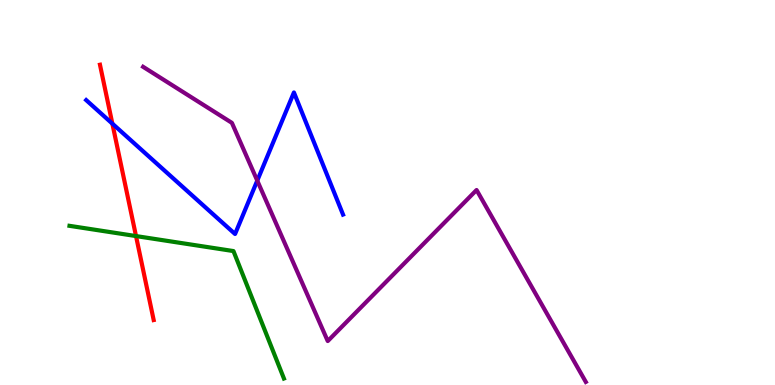[{'lines': ['blue', 'red'], 'intersections': [{'x': 1.45, 'y': 6.79}]}, {'lines': ['green', 'red'], 'intersections': [{'x': 1.75, 'y': 3.87}]}, {'lines': ['purple', 'red'], 'intersections': []}, {'lines': ['blue', 'green'], 'intersections': []}, {'lines': ['blue', 'purple'], 'intersections': [{'x': 3.32, 'y': 5.31}]}, {'lines': ['green', 'purple'], 'intersections': []}]